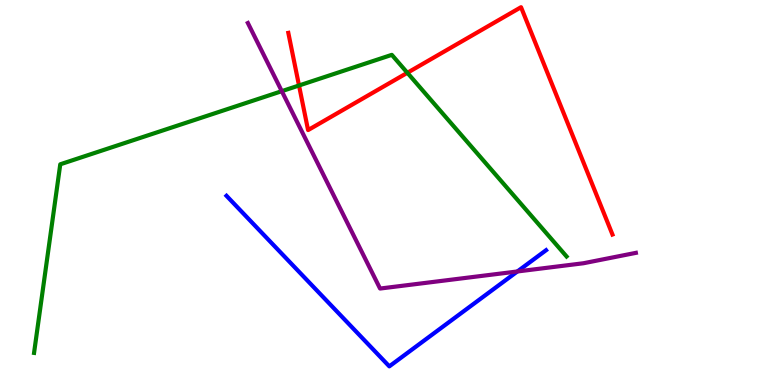[{'lines': ['blue', 'red'], 'intersections': []}, {'lines': ['green', 'red'], 'intersections': [{'x': 3.86, 'y': 7.78}, {'x': 5.26, 'y': 8.11}]}, {'lines': ['purple', 'red'], 'intersections': []}, {'lines': ['blue', 'green'], 'intersections': []}, {'lines': ['blue', 'purple'], 'intersections': [{'x': 6.68, 'y': 2.95}]}, {'lines': ['green', 'purple'], 'intersections': [{'x': 3.64, 'y': 7.63}]}]